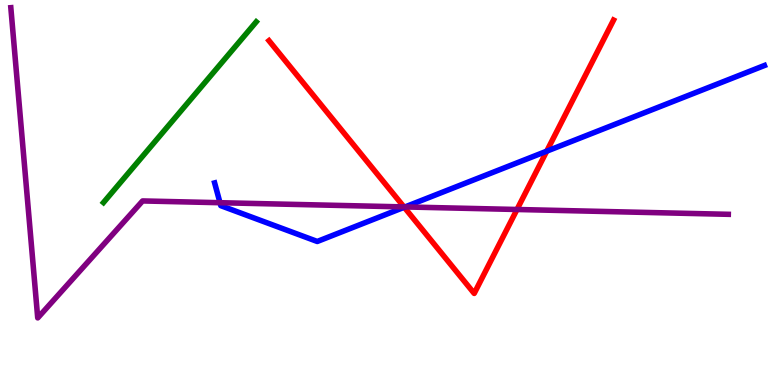[{'lines': ['blue', 'red'], 'intersections': [{'x': 5.22, 'y': 4.62}, {'x': 7.05, 'y': 6.07}]}, {'lines': ['green', 'red'], 'intersections': []}, {'lines': ['purple', 'red'], 'intersections': [{'x': 5.21, 'y': 4.63}, {'x': 6.67, 'y': 4.56}]}, {'lines': ['blue', 'green'], 'intersections': []}, {'lines': ['blue', 'purple'], 'intersections': [{'x': 2.84, 'y': 4.73}, {'x': 5.23, 'y': 4.63}]}, {'lines': ['green', 'purple'], 'intersections': []}]